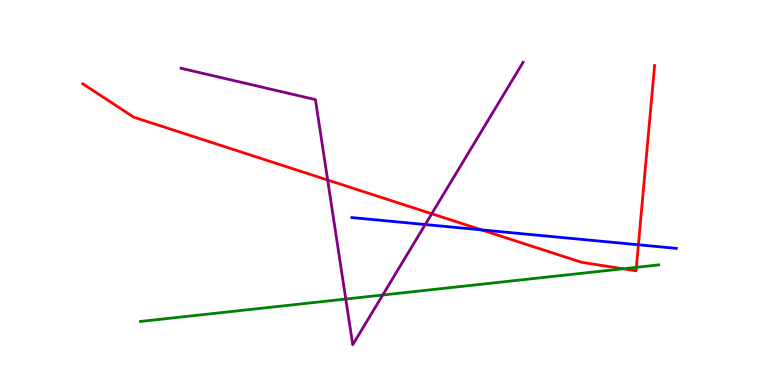[{'lines': ['blue', 'red'], 'intersections': [{'x': 6.21, 'y': 4.03}, {'x': 8.24, 'y': 3.64}]}, {'lines': ['green', 'red'], 'intersections': [{'x': 8.04, 'y': 3.02}, {'x': 8.21, 'y': 3.06}]}, {'lines': ['purple', 'red'], 'intersections': [{'x': 4.23, 'y': 5.32}, {'x': 5.57, 'y': 4.45}]}, {'lines': ['blue', 'green'], 'intersections': []}, {'lines': ['blue', 'purple'], 'intersections': [{'x': 5.49, 'y': 4.17}]}, {'lines': ['green', 'purple'], 'intersections': [{'x': 4.46, 'y': 2.23}, {'x': 4.94, 'y': 2.34}]}]